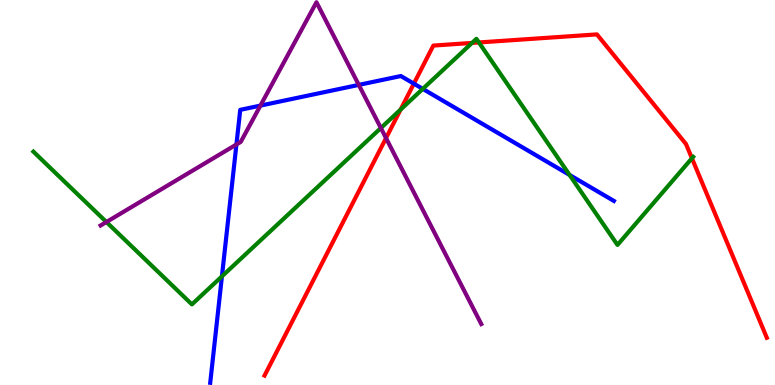[{'lines': ['blue', 'red'], 'intersections': [{'x': 5.34, 'y': 7.83}]}, {'lines': ['green', 'red'], 'intersections': [{'x': 5.17, 'y': 7.15}, {'x': 6.09, 'y': 8.88}, {'x': 6.18, 'y': 8.9}, {'x': 8.93, 'y': 5.89}]}, {'lines': ['purple', 'red'], 'intersections': [{'x': 4.98, 'y': 6.41}]}, {'lines': ['blue', 'green'], 'intersections': [{'x': 2.86, 'y': 2.82}, {'x': 5.46, 'y': 7.69}, {'x': 7.35, 'y': 5.46}]}, {'lines': ['blue', 'purple'], 'intersections': [{'x': 3.05, 'y': 6.25}, {'x': 3.36, 'y': 7.26}, {'x': 4.63, 'y': 7.8}]}, {'lines': ['green', 'purple'], 'intersections': [{'x': 1.37, 'y': 4.23}, {'x': 4.91, 'y': 6.68}]}]